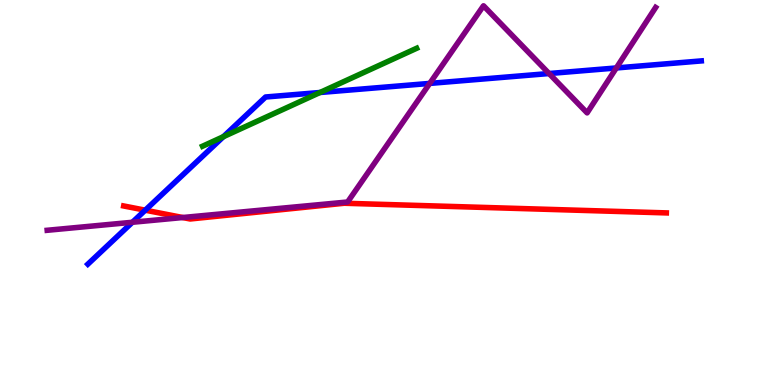[{'lines': ['blue', 'red'], 'intersections': [{'x': 1.87, 'y': 4.54}]}, {'lines': ['green', 'red'], 'intersections': []}, {'lines': ['purple', 'red'], 'intersections': [{'x': 2.36, 'y': 4.35}]}, {'lines': ['blue', 'green'], 'intersections': [{'x': 2.88, 'y': 6.45}, {'x': 4.13, 'y': 7.6}]}, {'lines': ['blue', 'purple'], 'intersections': [{'x': 1.71, 'y': 4.23}, {'x': 5.55, 'y': 7.83}, {'x': 7.08, 'y': 8.09}, {'x': 7.95, 'y': 8.23}]}, {'lines': ['green', 'purple'], 'intersections': []}]